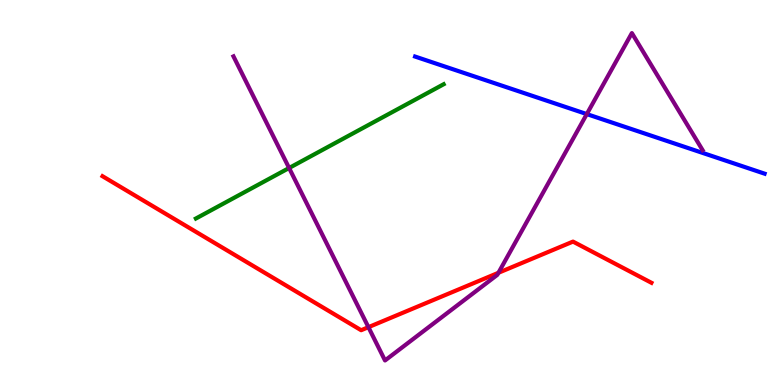[{'lines': ['blue', 'red'], 'intersections': []}, {'lines': ['green', 'red'], 'intersections': []}, {'lines': ['purple', 'red'], 'intersections': [{'x': 4.75, 'y': 1.5}, {'x': 6.43, 'y': 2.91}]}, {'lines': ['blue', 'green'], 'intersections': []}, {'lines': ['blue', 'purple'], 'intersections': [{'x': 7.57, 'y': 7.04}]}, {'lines': ['green', 'purple'], 'intersections': [{'x': 3.73, 'y': 5.64}]}]